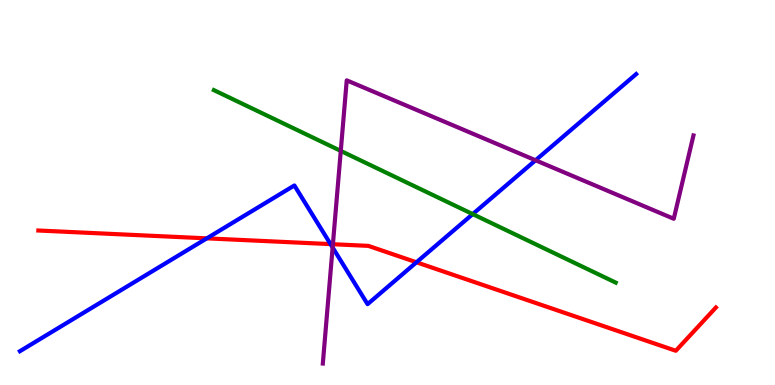[{'lines': ['blue', 'red'], 'intersections': [{'x': 2.67, 'y': 3.81}, {'x': 4.27, 'y': 3.66}, {'x': 5.37, 'y': 3.19}]}, {'lines': ['green', 'red'], 'intersections': []}, {'lines': ['purple', 'red'], 'intersections': [{'x': 4.3, 'y': 3.66}]}, {'lines': ['blue', 'green'], 'intersections': [{'x': 6.1, 'y': 4.44}]}, {'lines': ['blue', 'purple'], 'intersections': [{'x': 4.29, 'y': 3.57}, {'x': 6.91, 'y': 5.84}]}, {'lines': ['green', 'purple'], 'intersections': [{'x': 4.4, 'y': 6.08}]}]